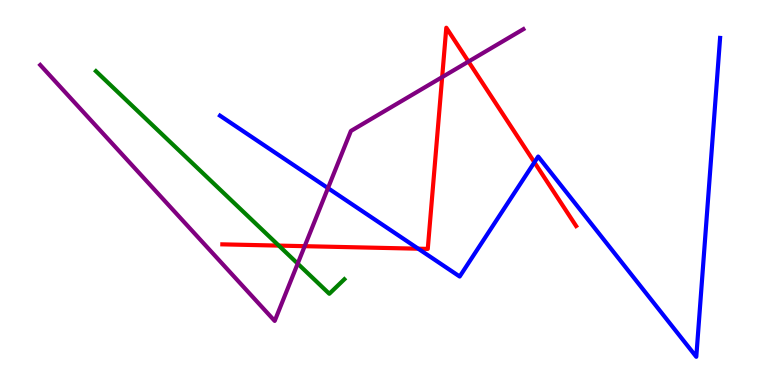[{'lines': ['blue', 'red'], 'intersections': [{'x': 5.4, 'y': 3.54}, {'x': 6.9, 'y': 5.78}]}, {'lines': ['green', 'red'], 'intersections': [{'x': 3.6, 'y': 3.62}]}, {'lines': ['purple', 'red'], 'intersections': [{'x': 3.93, 'y': 3.61}, {'x': 5.71, 'y': 8.0}, {'x': 6.04, 'y': 8.4}]}, {'lines': ['blue', 'green'], 'intersections': []}, {'lines': ['blue', 'purple'], 'intersections': [{'x': 4.23, 'y': 5.11}]}, {'lines': ['green', 'purple'], 'intersections': [{'x': 3.84, 'y': 3.15}]}]